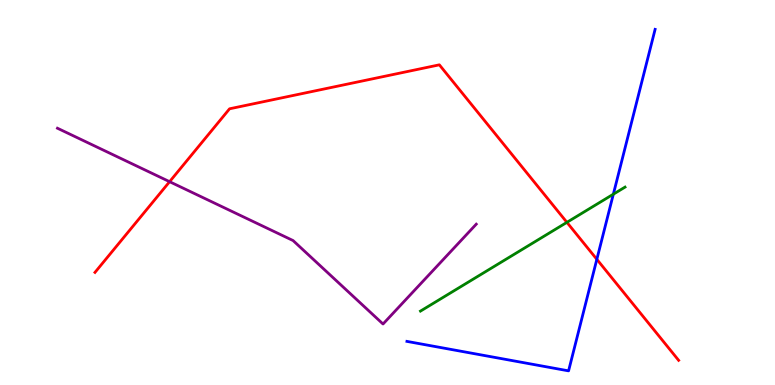[{'lines': ['blue', 'red'], 'intersections': [{'x': 7.7, 'y': 3.26}]}, {'lines': ['green', 'red'], 'intersections': [{'x': 7.31, 'y': 4.22}]}, {'lines': ['purple', 'red'], 'intersections': [{'x': 2.19, 'y': 5.28}]}, {'lines': ['blue', 'green'], 'intersections': [{'x': 7.91, 'y': 4.96}]}, {'lines': ['blue', 'purple'], 'intersections': []}, {'lines': ['green', 'purple'], 'intersections': []}]